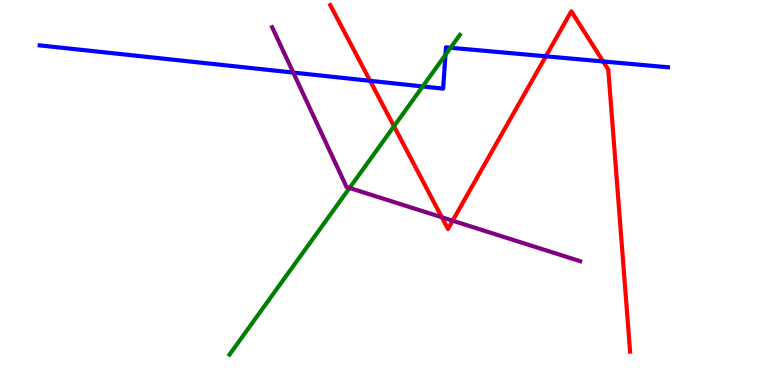[{'lines': ['blue', 'red'], 'intersections': [{'x': 4.78, 'y': 7.9}, {'x': 7.04, 'y': 8.54}, {'x': 7.78, 'y': 8.4}]}, {'lines': ['green', 'red'], 'intersections': [{'x': 5.08, 'y': 6.72}]}, {'lines': ['purple', 'red'], 'intersections': [{'x': 5.7, 'y': 4.36}, {'x': 5.84, 'y': 4.27}]}, {'lines': ['blue', 'green'], 'intersections': [{'x': 5.45, 'y': 7.75}, {'x': 5.75, 'y': 8.58}, {'x': 5.81, 'y': 8.76}]}, {'lines': ['blue', 'purple'], 'intersections': [{'x': 3.78, 'y': 8.11}]}, {'lines': ['green', 'purple'], 'intersections': [{'x': 4.51, 'y': 5.12}]}]